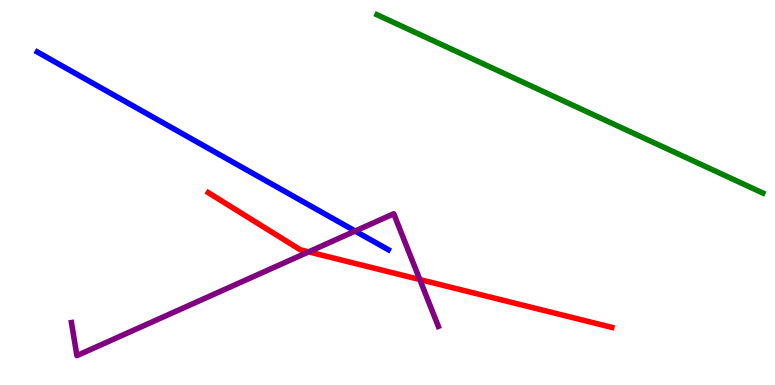[{'lines': ['blue', 'red'], 'intersections': []}, {'lines': ['green', 'red'], 'intersections': []}, {'lines': ['purple', 'red'], 'intersections': [{'x': 3.98, 'y': 3.46}, {'x': 5.42, 'y': 2.74}]}, {'lines': ['blue', 'green'], 'intersections': []}, {'lines': ['blue', 'purple'], 'intersections': [{'x': 4.58, 'y': 4.0}]}, {'lines': ['green', 'purple'], 'intersections': []}]